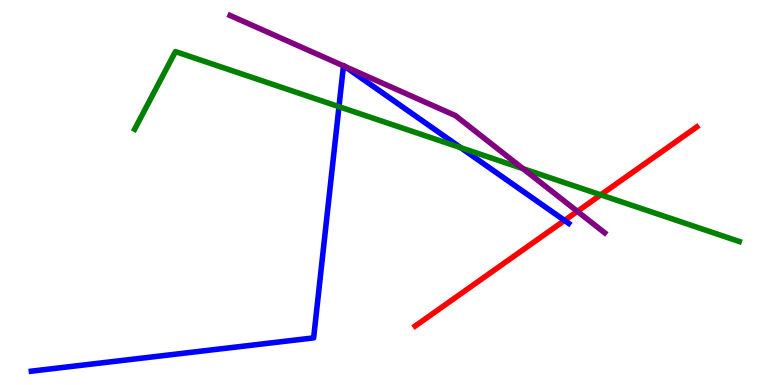[{'lines': ['blue', 'red'], 'intersections': [{'x': 7.28, 'y': 4.27}]}, {'lines': ['green', 'red'], 'intersections': [{'x': 7.75, 'y': 4.94}]}, {'lines': ['purple', 'red'], 'intersections': [{'x': 7.45, 'y': 4.51}]}, {'lines': ['blue', 'green'], 'intersections': [{'x': 4.37, 'y': 7.23}, {'x': 5.94, 'y': 6.16}]}, {'lines': ['blue', 'purple'], 'intersections': [{'x': 4.43, 'y': 8.29}, {'x': 4.45, 'y': 8.27}]}, {'lines': ['green', 'purple'], 'intersections': [{'x': 6.75, 'y': 5.62}]}]